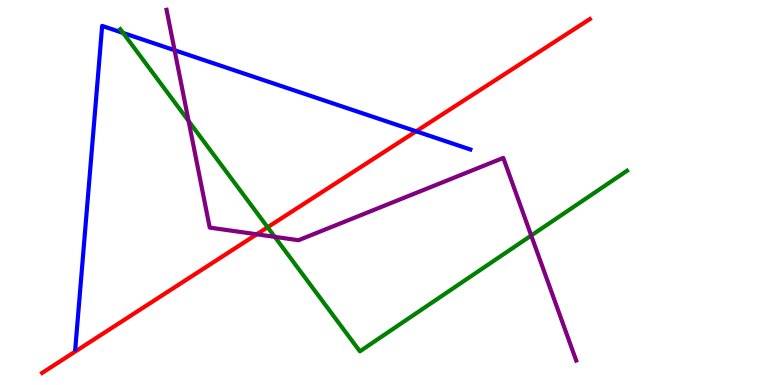[{'lines': ['blue', 'red'], 'intersections': [{'x': 5.37, 'y': 6.59}]}, {'lines': ['green', 'red'], 'intersections': [{'x': 3.45, 'y': 4.1}]}, {'lines': ['purple', 'red'], 'intersections': [{'x': 3.31, 'y': 3.91}]}, {'lines': ['blue', 'green'], 'intersections': [{'x': 1.59, 'y': 9.14}]}, {'lines': ['blue', 'purple'], 'intersections': [{'x': 2.25, 'y': 8.7}]}, {'lines': ['green', 'purple'], 'intersections': [{'x': 2.43, 'y': 6.86}, {'x': 3.55, 'y': 3.85}, {'x': 6.85, 'y': 3.88}]}]